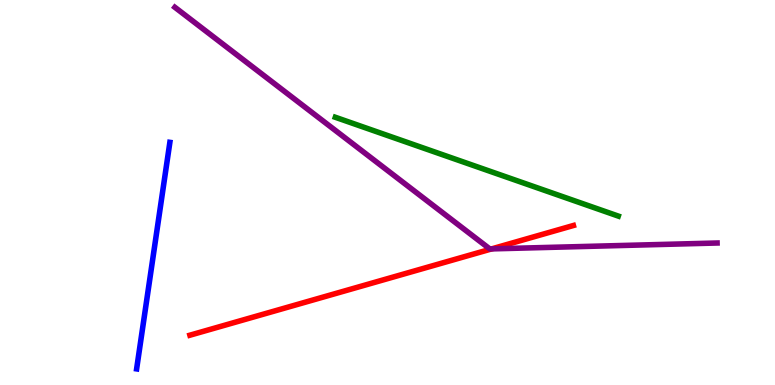[{'lines': ['blue', 'red'], 'intersections': []}, {'lines': ['green', 'red'], 'intersections': []}, {'lines': ['purple', 'red'], 'intersections': [{'x': 6.34, 'y': 3.54}]}, {'lines': ['blue', 'green'], 'intersections': []}, {'lines': ['blue', 'purple'], 'intersections': []}, {'lines': ['green', 'purple'], 'intersections': []}]